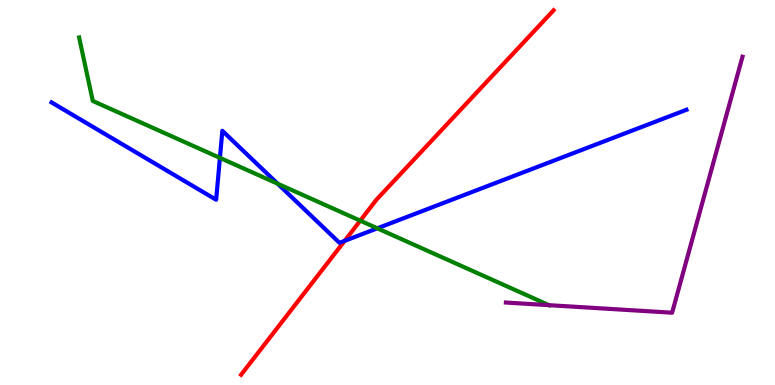[{'lines': ['blue', 'red'], 'intersections': [{'x': 4.45, 'y': 3.74}]}, {'lines': ['green', 'red'], 'intersections': [{'x': 4.65, 'y': 4.27}]}, {'lines': ['purple', 'red'], 'intersections': []}, {'lines': ['blue', 'green'], 'intersections': [{'x': 2.84, 'y': 5.9}, {'x': 3.58, 'y': 5.23}, {'x': 4.87, 'y': 4.07}]}, {'lines': ['blue', 'purple'], 'intersections': []}, {'lines': ['green', 'purple'], 'intersections': []}]